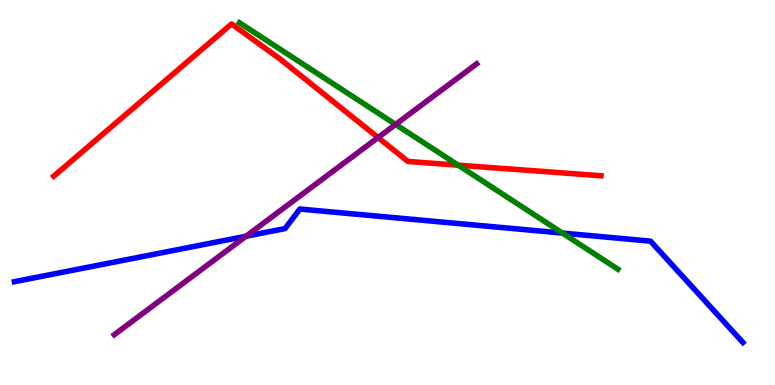[{'lines': ['blue', 'red'], 'intersections': []}, {'lines': ['green', 'red'], 'intersections': [{'x': 5.91, 'y': 5.71}]}, {'lines': ['purple', 'red'], 'intersections': [{'x': 4.88, 'y': 6.43}]}, {'lines': ['blue', 'green'], 'intersections': [{'x': 7.26, 'y': 3.95}]}, {'lines': ['blue', 'purple'], 'intersections': [{'x': 3.17, 'y': 3.86}]}, {'lines': ['green', 'purple'], 'intersections': [{'x': 5.1, 'y': 6.77}]}]